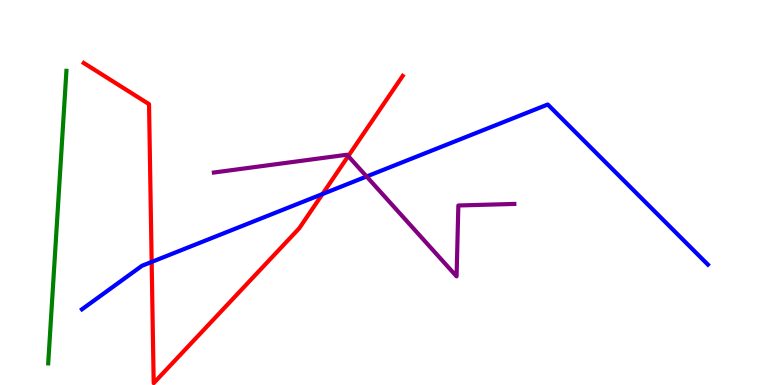[{'lines': ['blue', 'red'], 'intersections': [{'x': 1.96, 'y': 3.2}, {'x': 4.16, 'y': 4.96}]}, {'lines': ['green', 'red'], 'intersections': []}, {'lines': ['purple', 'red'], 'intersections': [{'x': 4.49, 'y': 5.95}]}, {'lines': ['blue', 'green'], 'intersections': []}, {'lines': ['blue', 'purple'], 'intersections': [{'x': 4.73, 'y': 5.42}]}, {'lines': ['green', 'purple'], 'intersections': []}]